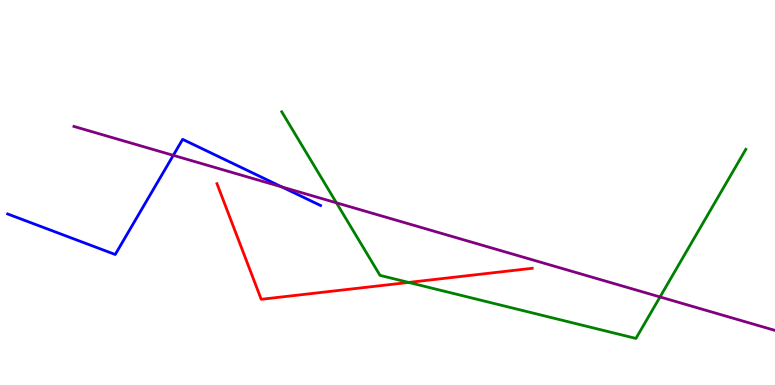[{'lines': ['blue', 'red'], 'intersections': []}, {'lines': ['green', 'red'], 'intersections': [{'x': 5.27, 'y': 2.66}]}, {'lines': ['purple', 'red'], 'intersections': []}, {'lines': ['blue', 'green'], 'intersections': []}, {'lines': ['blue', 'purple'], 'intersections': [{'x': 2.24, 'y': 5.97}, {'x': 3.64, 'y': 5.15}]}, {'lines': ['green', 'purple'], 'intersections': [{'x': 4.34, 'y': 4.73}, {'x': 8.52, 'y': 2.29}]}]